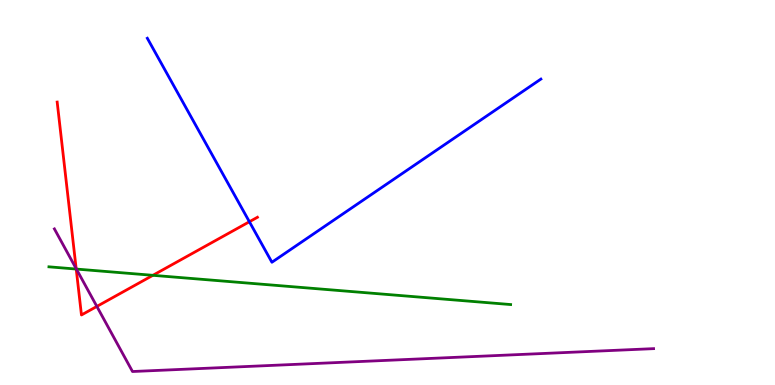[{'lines': ['blue', 'red'], 'intersections': [{'x': 3.22, 'y': 4.24}]}, {'lines': ['green', 'red'], 'intersections': [{'x': 0.983, 'y': 3.01}, {'x': 1.97, 'y': 2.85}]}, {'lines': ['purple', 'red'], 'intersections': [{'x': 0.983, 'y': 3.02}, {'x': 1.25, 'y': 2.04}]}, {'lines': ['blue', 'green'], 'intersections': []}, {'lines': ['blue', 'purple'], 'intersections': []}, {'lines': ['green', 'purple'], 'intersections': [{'x': 0.986, 'y': 3.01}]}]